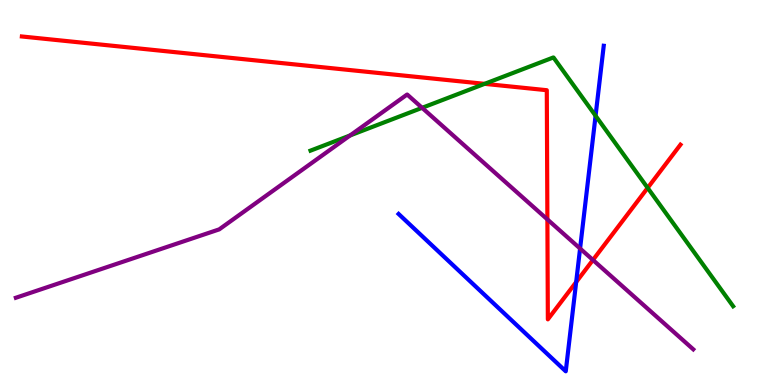[{'lines': ['blue', 'red'], 'intersections': [{'x': 7.43, 'y': 2.67}]}, {'lines': ['green', 'red'], 'intersections': [{'x': 6.25, 'y': 7.82}, {'x': 8.36, 'y': 5.12}]}, {'lines': ['purple', 'red'], 'intersections': [{'x': 7.06, 'y': 4.3}, {'x': 7.65, 'y': 3.25}]}, {'lines': ['blue', 'green'], 'intersections': [{'x': 7.68, 'y': 6.99}]}, {'lines': ['blue', 'purple'], 'intersections': [{'x': 7.48, 'y': 3.54}]}, {'lines': ['green', 'purple'], 'intersections': [{'x': 4.52, 'y': 6.48}, {'x': 5.45, 'y': 7.2}]}]